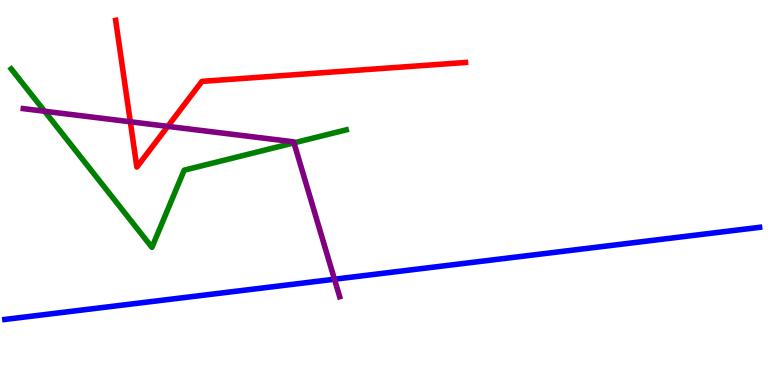[{'lines': ['blue', 'red'], 'intersections': []}, {'lines': ['green', 'red'], 'intersections': []}, {'lines': ['purple', 'red'], 'intersections': [{'x': 1.68, 'y': 6.84}, {'x': 2.16, 'y': 6.72}]}, {'lines': ['blue', 'green'], 'intersections': []}, {'lines': ['blue', 'purple'], 'intersections': [{'x': 4.32, 'y': 2.75}]}, {'lines': ['green', 'purple'], 'intersections': [{'x': 0.575, 'y': 7.11}, {'x': 3.79, 'y': 6.29}]}]